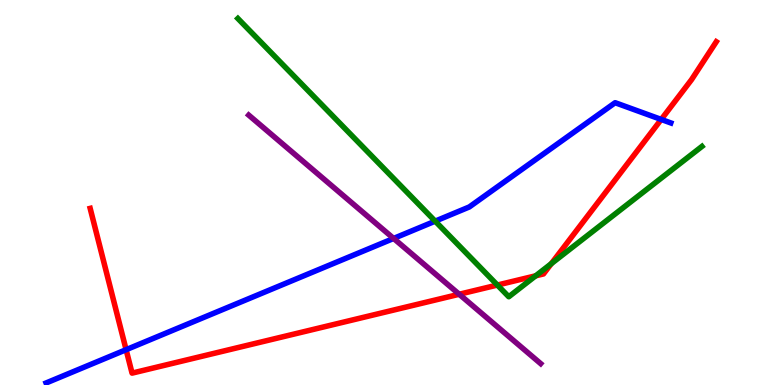[{'lines': ['blue', 'red'], 'intersections': [{'x': 1.63, 'y': 0.917}, {'x': 8.53, 'y': 6.9}]}, {'lines': ['green', 'red'], 'intersections': [{'x': 6.42, 'y': 2.6}, {'x': 6.91, 'y': 2.84}, {'x': 7.11, 'y': 3.15}]}, {'lines': ['purple', 'red'], 'intersections': [{'x': 5.93, 'y': 2.36}]}, {'lines': ['blue', 'green'], 'intersections': [{'x': 5.62, 'y': 4.26}]}, {'lines': ['blue', 'purple'], 'intersections': [{'x': 5.08, 'y': 3.81}]}, {'lines': ['green', 'purple'], 'intersections': []}]